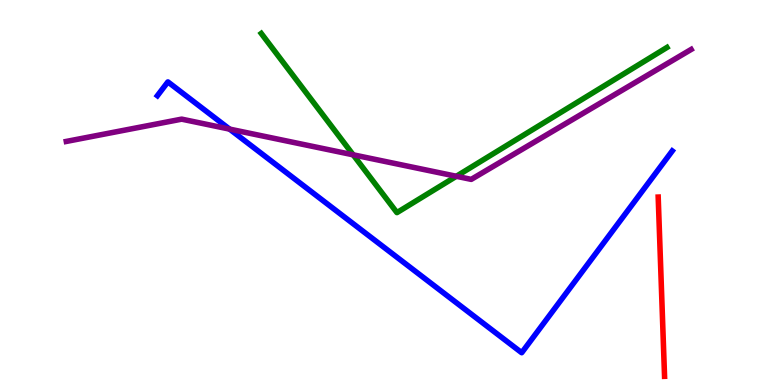[{'lines': ['blue', 'red'], 'intersections': []}, {'lines': ['green', 'red'], 'intersections': []}, {'lines': ['purple', 'red'], 'intersections': []}, {'lines': ['blue', 'green'], 'intersections': []}, {'lines': ['blue', 'purple'], 'intersections': [{'x': 2.96, 'y': 6.65}]}, {'lines': ['green', 'purple'], 'intersections': [{'x': 4.56, 'y': 5.98}, {'x': 5.89, 'y': 5.42}]}]